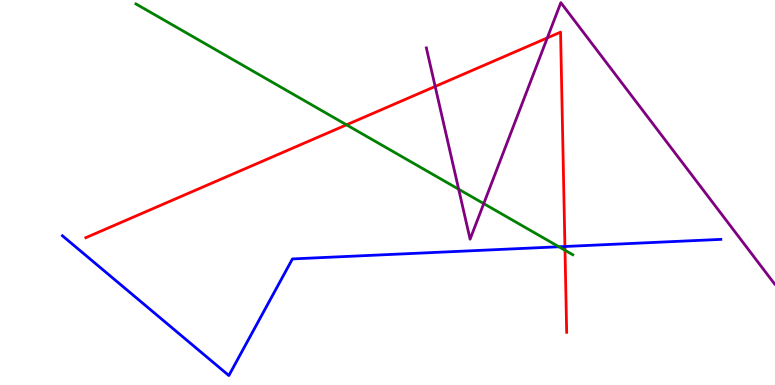[{'lines': ['blue', 'red'], 'intersections': [{'x': 7.29, 'y': 3.6}]}, {'lines': ['green', 'red'], 'intersections': [{'x': 4.47, 'y': 6.76}, {'x': 7.29, 'y': 3.5}]}, {'lines': ['purple', 'red'], 'intersections': [{'x': 5.62, 'y': 7.75}, {'x': 7.06, 'y': 9.02}]}, {'lines': ['blue', 'green'], 'intersections': [{'x': 7.21, 'y': 3.59}]}, {'lines': ['blue', 'purple'], 'intersections': []}, {'lines': ['green', 'purple'], 'intersections': [{'x': 5.92, 'y': 5.09}, {'x': 6.24, 'y': 4.71}]}]